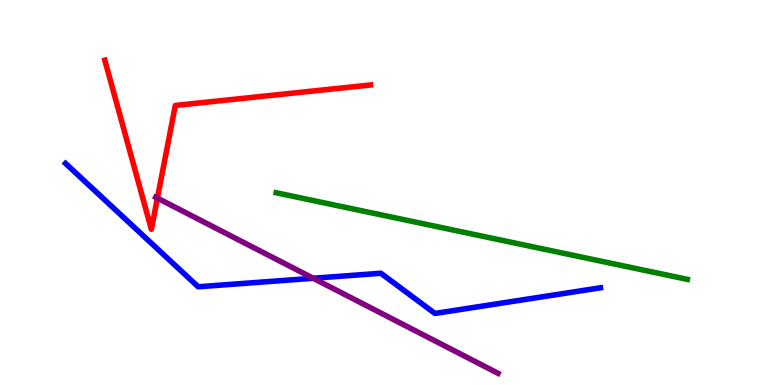[{'lines': ['blue', 'red'], 'intersections': []}, {'lines': ['green', 'red'], 'intersections': []}, {'lines': ['purple', 'red'], 'intersections': [{'x': 2.03, 'y': 4.85}]}, {'lines': ['blue', 'green'], 'intersections': []}, {'lines': ['blue', 'purple'], 'intersections': [{'x': 4.04, 'y': 2.77}]}, {'lines': ['green', 'purple'], 'intersections': []}]